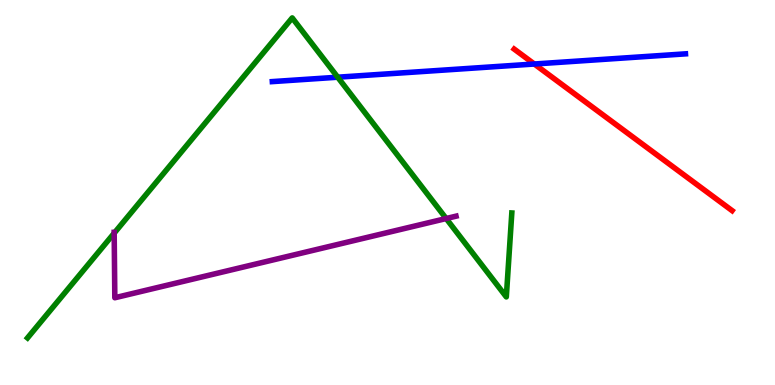[{'lines': ['blue', 'red'], 'intersections': [{'x': 6.89, 'y': 8.34}]}, {'lines': ['green', 'red'], 'intersections': []}, {'lines': ['purple', 'red'], 'intersections': []}, {'lines': ['blue', 'green'], 'intersections': [{'x': 4.36, 'y': 7.99}]}, {'lines': ['blue', 'purple'], 'intersections': []}, {'lines': ['green', 'purple'], 'intersections': [{'x': 1.47, 'y': 3.94}, {'x': 5.76, 'y': 4.32}]}]